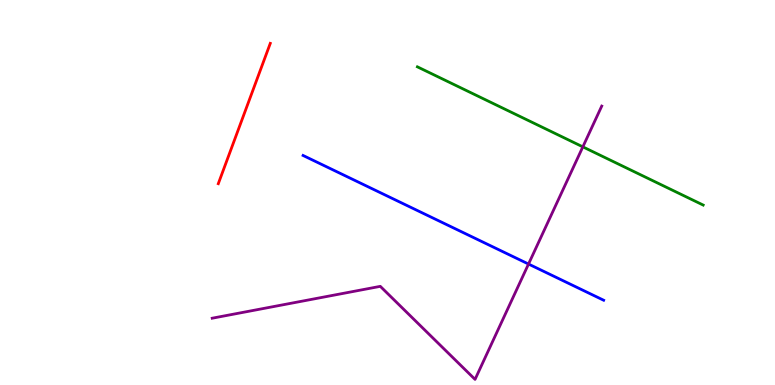[{'lines': ['blue', 'red'], 'intersections': []}, {'lines': ['green', 'red'], 'intersections': []}, {'lines': ['purple', 'red'], 'intersections': []}, {'lines': ['blue', 'green'], 'intersections': []}, {'lines': ['blue', 'purple'], 'intersections': [{'x': 6.82, 'y': 3.14}]}, {'lines': ['green', 'purple'], 'intersections': [{'x': 7.52, 'y': 6.19}]}]